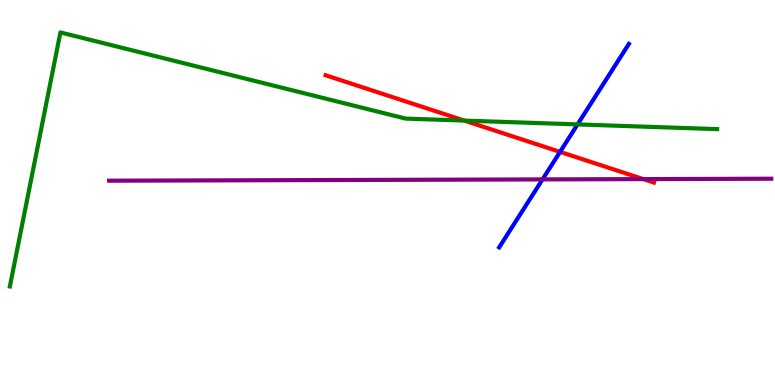[{'lines': ['blue', 'red'], 'intersections': [{'x': 7.23, 'y': 6.05}]}, {'lines': ['green', 'red'], 'intersections': [{'x': 5.99, 'y': 6.87}]}, {'lines': ['purple', 'red'], 'intersections': [{'x': 8.3, 'y': 5.35}]}, {'lines': ['blue', 'green'], 'intersections': [{'x': 7.45, 'y': 6.77}]}, {'lines': ['blue', 'purple'], 'intersections': [{'x': 7.0, 'y': 5.34}]}, {'lines': ['green', 'purple'], 'intersections': []}]